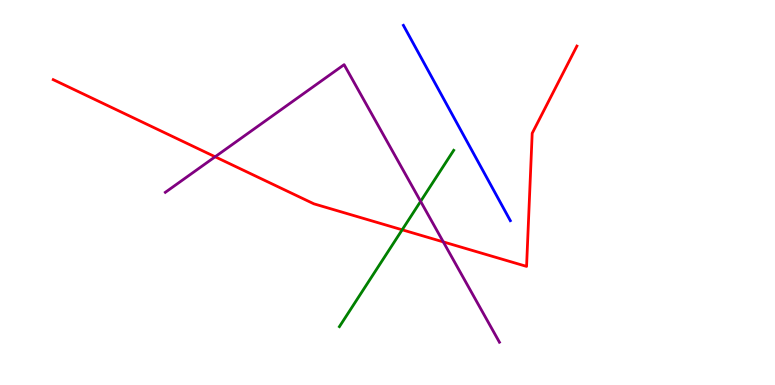[{'lines': ['blue', 'red'], 'intersections': []}, {'lines': ['green', 'red'], 'intersections': [{'x': 5.19, 'y': 4.03}]}, {'lines': ['purple', 'red'], 'intersections': [{'x': 2.78, 'y': 5.93}, {'x': 5.72, 'y': 3.72}]}, {'lines': ['blue', 'green'], 'intersections': []}, {'lines': ['blue', 'purple'], 'intersections': []}, {'lines': ['green', 'purple'], 'intersections': [{'x': 5.43, 'y': 4.77}]}]